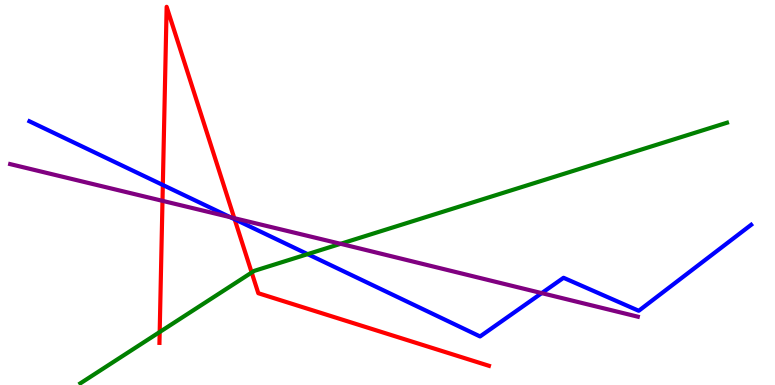[{'lines': ['blue', 'red'], 'intersections': [{'x': 2.1, 'y': 5.2}, {'x': 3.03, 'y': 4.3}]}, {'lines': ['green', 'red'], 'intersections': [{'x': 2.06, 'y': 1.38}, {'x': 3.25, 'y': 2.92}]}, {'lines': ['purple', 'red'], 'intersections': [{'x': 2.1, 'y': 4.78}, {'x': 3.02, 'y': 4.33}]}, {'lines': ['blue', 'green'], 'intersections': [{'x': 3.97, 'y': 3.4}]}, {'lines': ['blue', 'purple'], 'intersections': [{'x': 2.97, 'y': 4.36}, {'x': 6.99, 'y': 2.39}]}, {'lines': ['green', 'purple'], 'intersections': [{'x': 4.39, 'y': 3.67}]}]